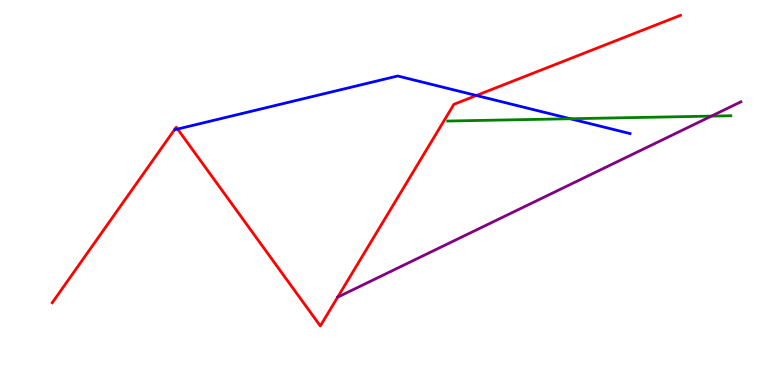[{'lines': ['blue', 'red'], 'intersections': [{'x': 2.29, 'y': 6.65}, {'x': 6.15, 'y': 7.52}]}, {'lines': ['green', 'red'], 'intersections': []}, {'lines': ['purple', 'red'], 'intersections': [{'x': 4.36, 'y': 2.28}]}, {'lines': ['blue', 'green'], 'intersections': [{'x': 7.36, 'y': 6.92}]}, {'lines': ['blue', 'purple'], 'intersections': []}, {'lines': ['green', 'purple'], 'intersections': [{'x': 9.18, 'y': 6.98}]}]